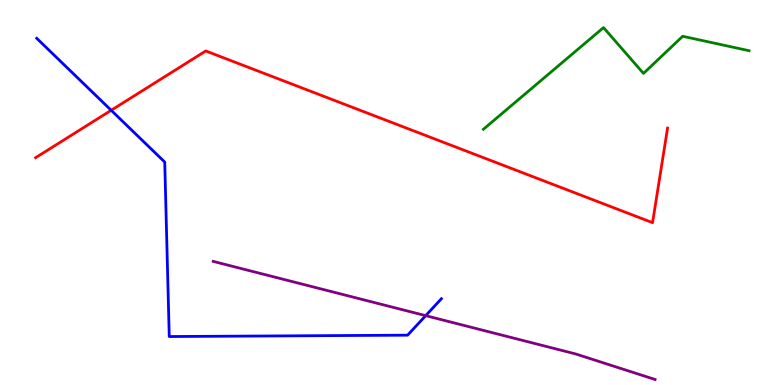[{'lines': ['blue', 'red'], 'intersections': [{'x': 1.43, 'y': 7.14}]}, {'lines': ['green', 'red'], 'intersections': []}, {'lines': ['purple', 'red'], 'intersections': []}, {'lines': ['blue', 'green'], 'intersections': []}, {'lines': ['blue', 'purple'], 'intersections': [{'x': 5.49, 'y': 1.8}]}, {'lines': ['green', 'purple'], 'intersections': []}]